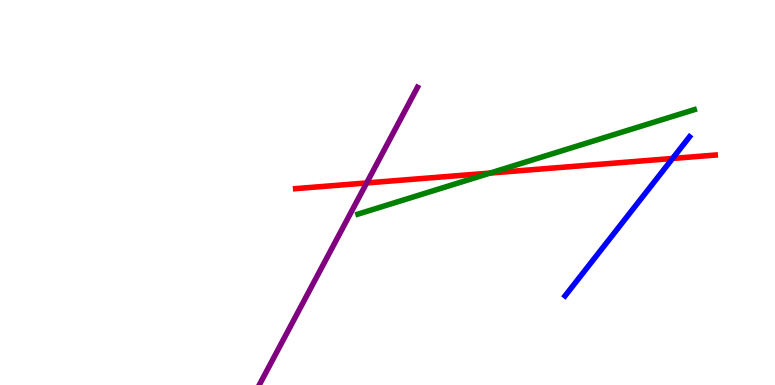[{'lines': ['blue', 'red'], 'intersections': [{'x': 8.68, 'y': 5.88}]}, {'lines': ['green', 'red'], 'intersections': [{'x': 6.32, 'y': 5.5}]}, {'lines': ['purple', 'red'], 'intersections': [{'x': 4.73, 'y': 5.25}]}, {'lines': ['blue', 'green'], 'intersections': []}, {'lines': ['blue', 'purple'], 'intersections': []}, {'lines': ['green', 'purple'], 'intersections': []}]